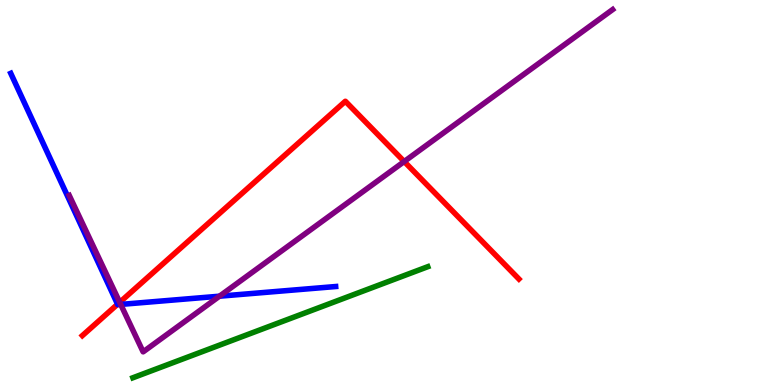[{'lines': ['blue', 'red'], 'intersections': [{'x': 1.52, 'y': 2.1}]}, {'lines': ['green', 'red'], 'intersections': []}, {'lines': ['purple', 'red'], 'intersections': [{'x': 1.54, 'y': 2.15}, {'x': 5.22, 'y': 5.8}]}, {'lines': ['blue', 'green'], 'intersections': []}, {'lines': ['blue', 'purple'], 'intersections': [{'x': 1.56, 'y': 2.09}, {'x': 2.83, 'y': 2.31}]}, {'lines': ['green', 'purple'], 'intersections': []}]